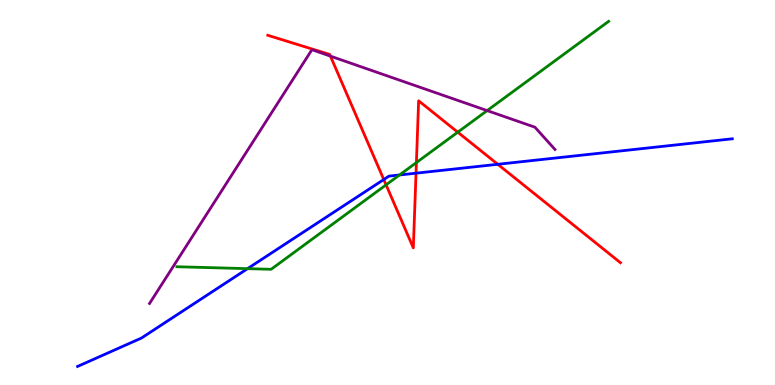[{'lines': ['blue', 'red'], 'intersections': [{'x': 4.95, 'y': 5.34}, {'x': 5.37, 'y': 5.5}, {'x': 6.42, 'y': 5.73}]}, {'lines': ['green', 'red'], 'intersections': [{'x': 4.98, 'y': 5.2}, {'x': 5.37, 'y': 5.78}, {'x': 5.91, 'y': 6.57}]}, {'lines': ['purple', 'red'], 'intersections': [{'x': 4.26, 'y': 8.54}]}, {'lines': ['blue', 'green'], 'intersections': [{'x': 3.19, 'y': 3.02}, {'x': 5.16, 'y': 5.46}]}, {'lines': ['blue', 'purple'], 'intersections': []}, {'lines': ['green', 'purple'], 'intersections': [{'x': 6.29, 'y': 7.13}]}]